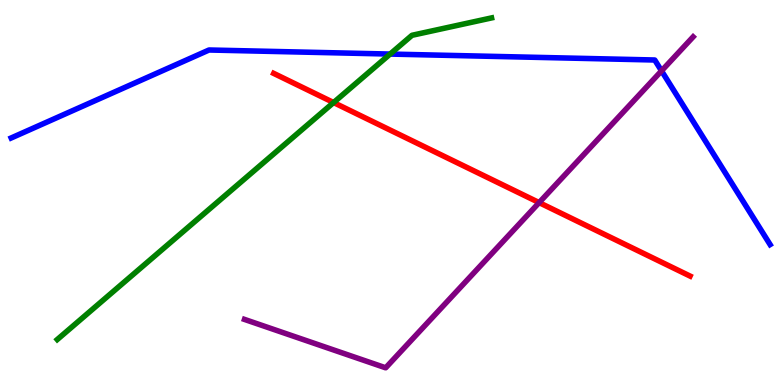[{'lines': ['blue', 'red'], 'intersections': []}, {'lines': ['green', 'red'], 'intersections': [{'x': 4.3, 'y': 7.34}]}, {'lines': ['purple', 'red'], 'intersections': [{'x': 6.96, 'y': 4.74}]}, {'lines': ['blue', 'green'], 'intersections': [{'x': 5.03, 'y': 8.6}]}, {'lines': ['blue', 'purple'], 'intersections': [{'x': 8.54, 'y': 8.16}]}, {'lines': ['green', 'purple'], 'intersections': []}]